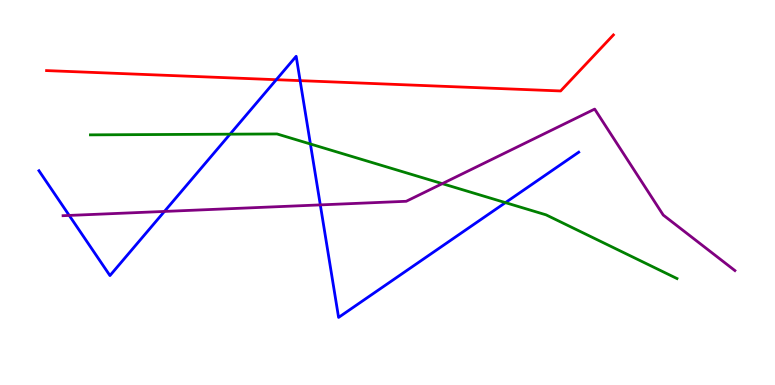[{'lines': ['blue', 'red'], 'intersections': [{'x': 3.57, 'y': 7.93}, {'x': 3.87, 'y': 7.91}]}, {'lines': ['green', 'red'], 'intersections': []}, {'lines': ['purple', 'red'], 'intersections': []}, {'lines': ['blue', 'green'], 'intersections': [{'x': 2.97, 'y': 6.51}, {'x': 4.01, 'y': 6.26}, {'x': 6.52, 'y': 4.74}]}, {'lines': ['blue', 'purple'], 'intersections': [{'x': 0.893, 'y': 4.4}, {'x': 2.12, 'y': 4.51}, {'x': 4.13, 'y': 4.68}]}, {'lines': ['green', 'purple'], 'intersections': [{'x': 5.71, 'y': 5.23}]}]